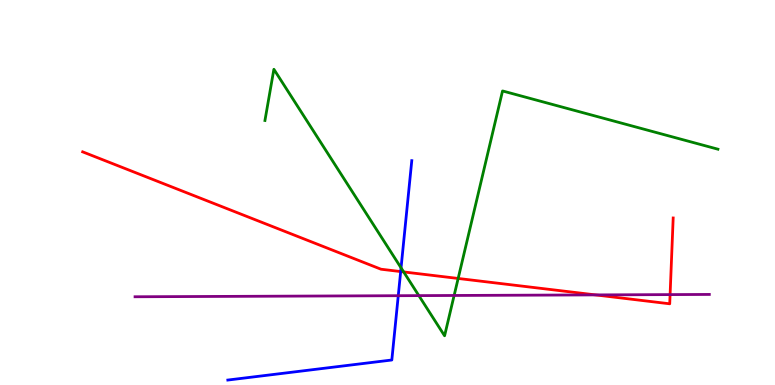[{'lines': ['blue', 'red'], 'intersections': [{'x': 5.17, 'y': 2.95}]}, {'lines': ['green', 'red'], 'intersections': [{'x': 5.21, 'y': 2.94}, {'x': 5.91, 'y': 2.77}]}, {'lines': ['purple', 'red'], 'intersections': [{'x': 7.68, 'y': 2.34}, {'x': 8.65, 'y': 2.35}]}, {'lines': ['blue', 'green'], 'intersections': [{'x': 5.17, 'y': 3.04}]}, {'lines': ['blue', 'purple'], 'intersections': [{'x': 5.14, 'y': 2.32}]}, {'lines': ['green', 'purple'], 'intersections': [{'x': 5.4, 'y': 2.32}, {'x': 5.86, 'y': 2.33}]}]